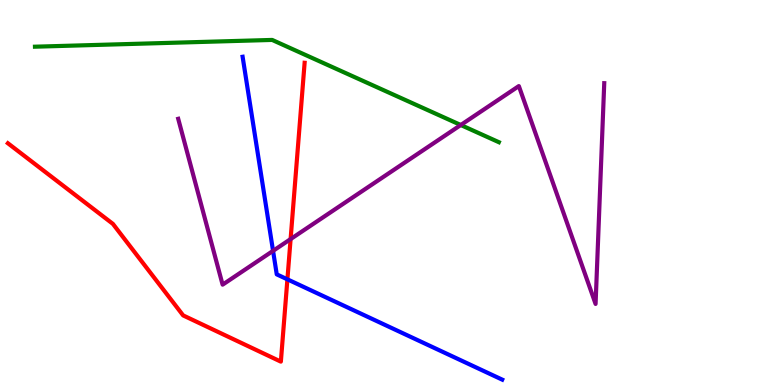[{'lines': ['blue', 'red'], 'intersections': [{'x': 3.71, 'y': 2.74}]}, {'lines': ['green', 'red'], 'intersections': []}, {'lines': ['purple', 'red'], 'intersections': [{'x': 3.75, 'y': 3.79}]}, {'lines': ['blue', 'green'], 'intersections': []}, {'lines': ['blue', 'purple'], 'intersections': [{'x': 3.52, 'y': 3.48}]}, {'lines': ['green', 'purple'], 'intersections': [{'x': 5.95, 'y': 6.75}]}]